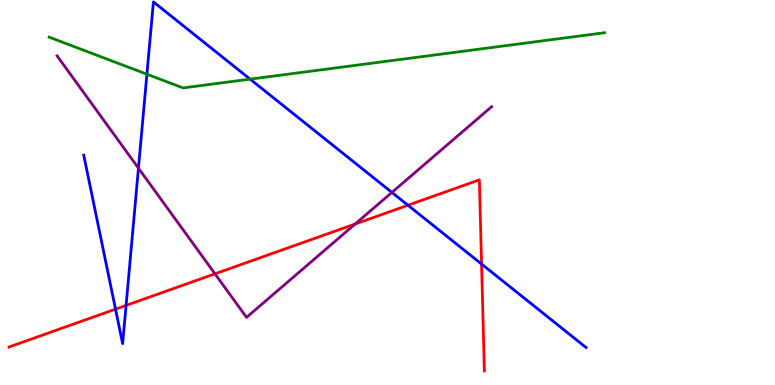[{'lines': ['blue', 'red'], 'intersections': [{'x': 1.49, 'y': 1.97}, {'x': 1.63, 'y': 2.07}, {'x': 5.26, 'y': 4.67}, {'x': 6.21, 'y': 3.14}]}, {'lines': ['green', 'red'], 'intersections': []}, {'lines': ['purple', 'red'], 'intersections': [{'x': 2.77, 'y': 2.89}, {'x': 4.58, 'y': 4.18}]}, {'lines': ['blue', 'green'], 'intersections': [{'x': 1.9, 'y': 8.07}, {'x': 3.23, 'y': 7.94}]}, {'lines': ['blue', 'purple'], 'intersections': [{'x': 1.79, 'y': 5.63}, {'x': 5.06, 'y': 5.0}]}, {'lines': ['green', 'purple'], 'intersections': []}]